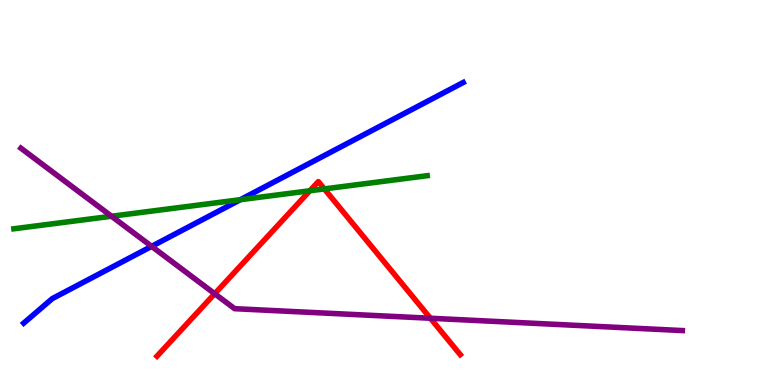[{'lines': ['blue', 'red'], 'intersections': []}, {'lines': ['green', 'red'], 'intersections': [{'x': 4.0, 'y': 5.04}, {'x': 4.18, 'y': 5.09}]}, {'lines': ['purple', 'red'], 'intersections': [{'x': 2.77, 'y': 2.37}, {'x': 5.55, 'y': 1.73}]}, {'lines': ['blue', 'green'], 'intersections': [{'x': 3.1, 'y': 4.81}]}, {'lines': ['blue', 'purple'], 'intersections': [{'x': 1.96, 'y': 3.6}]}, {'lines': ['green', 'purple'], 'intersections': [{'x': 1.44, 'y': 4.38}]}]